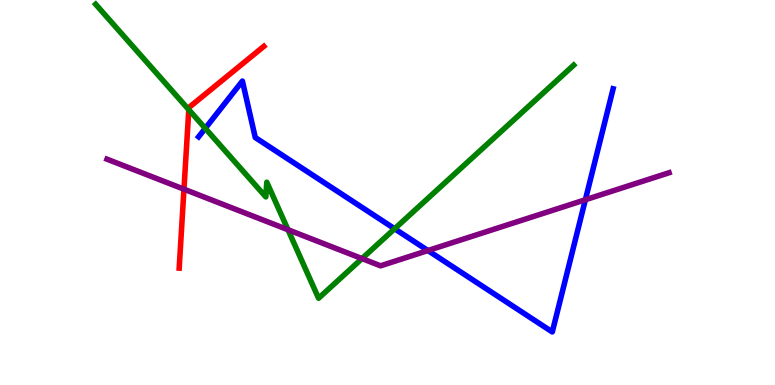[{'lines': ['blue', 'red'], 'intersections': []}, {'lines': ['green', 'red'], 'intersections': [{'x': 2.44, 'y': 7.15}]}, {'lines': ['purple', 'red'], 'intersections': [{'x': 2.37, 'y': 5.09}]}, {'lines': ['blue', 'green'], 'intersections': [{'x': 2.65, 'y': 6.67}, {'x': 5.09, 'y': 4.06}]}, {'lines': ['blue', 'purple'], 'intersections': [{'x': 5.52, 'y': 3.49}, {'x': 7.55, 'y': 4.81}]}, {'lines': ['green', 'purple'], 'intersections': [{'x': 3.72, 'y': 4.03}, {'x': 4.67, 'y': 3.28}]}]